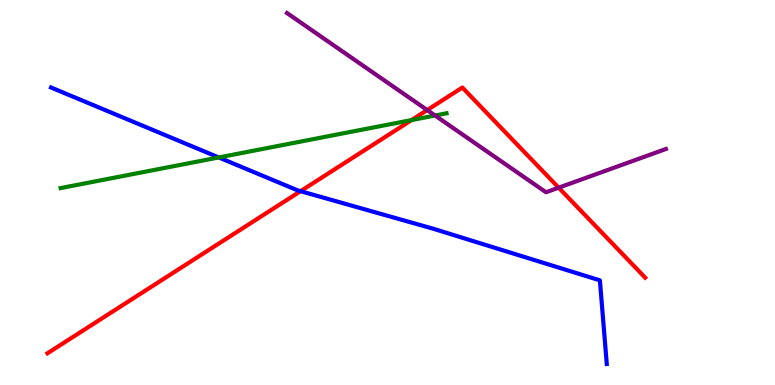[{'lines': ['blue', 'red'], 'intersections': [{'x': 3.88, 'y': 5.03}]}, {'lines': ['green', 'red'], 'intersections': [{'x': 5.31, 'y': 6.88}]}, {'lines': ['purple', 'red'], 'intersections': [{'x': 5.51, 'y': 7.14}, {'x': 7.21, 'y': 5.13}]}, {'lines': ['blue', 'green'], 'intersections': [{'x': 2.82, 'y': 5.91}]}, {'lines': ['blue', 'purple'], 'intersections': []}, {'lines': ['green', 'purple'], 'intersections': [{'x': 5.61, 'y': 7.0}]}]